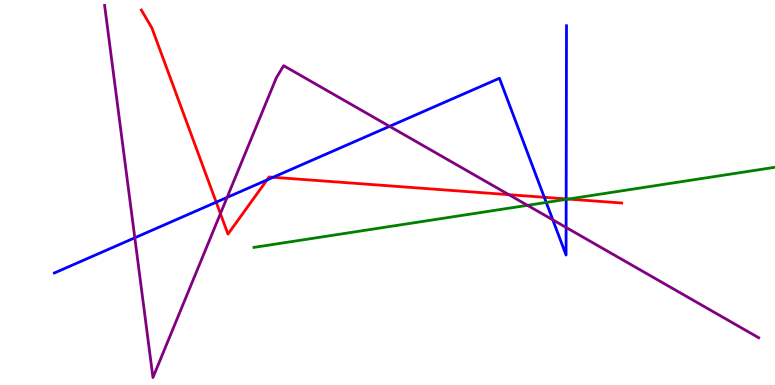[{'lines': ['blue', 'red'], 'intersections': [{'x': 2.79, 'y': 4.75}, {'x': 3.44, 'y': 5.33}, {'x': 3.52, 'y': 5.4}, {'x': 7.02, 'y': 4.88}, {'x': 7.31, 'y': 4.83}]}, {'lines': ['green', 'red'], 'intersections': [{'x': 7.33, 'y': 4.83}]}, {'lines': ['purple', 'red'], 'intersections': [{'x': 2.84, 'y': 4.45}, {'x': 6.57, 'y': 4.94}]}, {'lines': ['blue', 'green'], 'intersections': [{'x': 7.05, 'y': 4.74}, {'x': 7.31, 'y': 4.82}]}, {'lines': ['blue', 'purple'], 'intersections': [{'x': 1.74, 'y': 3.82}, {'x': 2.93, 'y': 4.87}, {'x': 5.03, 'y': 6.72}, {'x': 7.13, 'y': 4.29}, {'x': 7.3, 'y': 4.09}]}, {'lines': ['green', 'purple'], 'intersections': [{'x': 6.81, 'y': 4.67}]}]